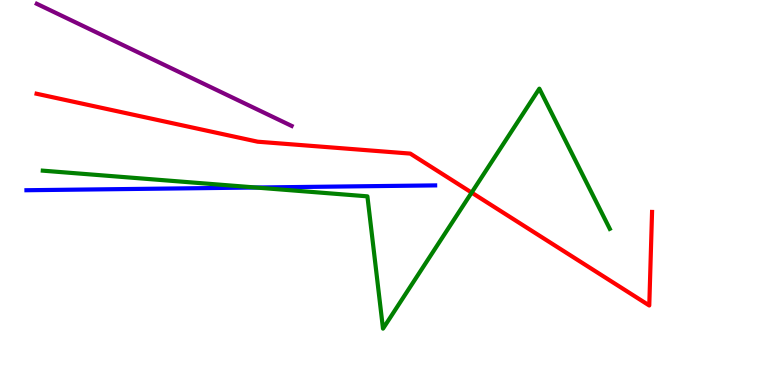[{'lines': ['blue', 'red'], 'intersections': []}, {'lines': ['green', 'red'], 'intersections': [{'x': 6.09, 'y': 5.0}]}, {'lines': ['purple', 'red'], 'intersections': []}, {'lines': ['blue', 'green'], 'intersections': [{'x': 3.3, 'y': 5.13}]}, {'lines': ['blue', 'purple'], 'intersections': []}, {'lines': ['green', 'purple'], 'intersections': []}]